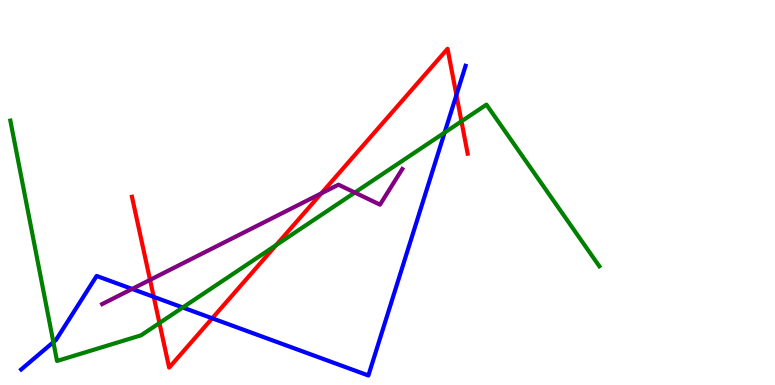[{'lines': ['blue', 'red'], 'intersections': [{'x': 1.98, 'y': 2.29}, {'x': 2.74, 'y': 1.73}, {'x': 5.89, 'y': 7.53}]}, {'lines': ['green', 'red'], 'intersections': [{'x': 2.06, 'y': 1.61}, {'x': 3.56, 'y': 3.63}, {'x': 5.95, 'y': 6.85}]}, {'lines': ['purple', 'red'], 'intersections': [{'x': 1.94, 'y': 2.73}, {'x': 4.15, 'y': 4.98}]}, {'lines': ['blue', 'green'], 'intersections': [{'x': 0.689, 'y': 1.11}, {'x': 2.36, 'y': 2.01}, {'x': 5.74, 'y': 6.56}]}, {'lines': ['blue', 'purple'], 'intersections': [{'x': 1.7, 'y': 2.49}]}, {'lines': ['green', 'purple'], 'intersections': [{'x': 4.58, 'y': 5.0}]}]